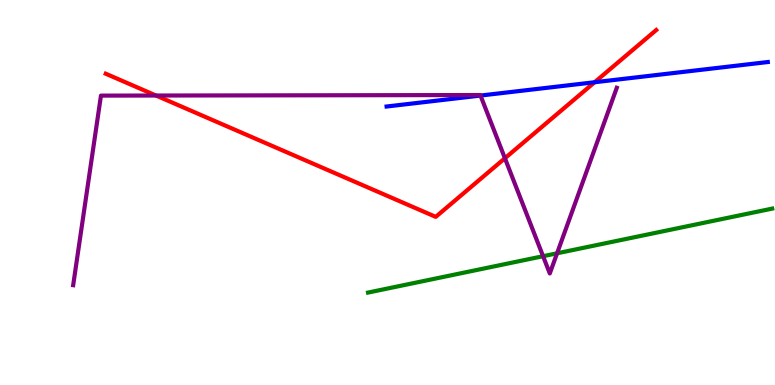[{'lines': ['blue', 'red'], 'intersections': [{'x': 7.67, 'y': 7.86}]}, {'lines': ['green', 'red'], 'intersections': []}, {'lines': ['purple', 'red'], 'intersections': [{'x': 2.01, 'y': 7.52}, {'x': 6.52, 'y': 5.89}]}, {'lines': ['blue', 'green'], 'intersections': []}, {'lines': ['blue', 'purple'], 'intersections': [{'x': 6.2, 'y': 7.52}]}, {'lines': ['green', 'purple'], 'intersections': [{'x': 7.01, 'y': 3.35}, {'x': 7.19, 'y': 3.42}]}]